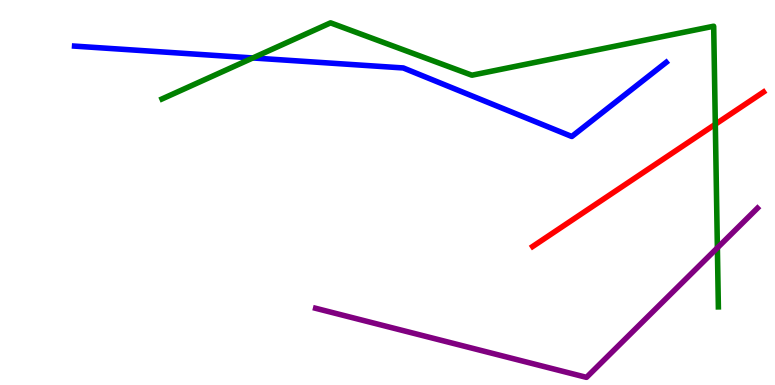[{'lines': ['blue', 'red'], 'intersections': []}, {'lines': ['green', 'red'], 'intersections': [{'x': 9.23, 'y': 6.77}]}, {'lines': ['purple', 'red'], 'intersections': []}, {'lines': ['blue', 'green'], 'intersections': [{'x': 3.26, 'y': 8.49}]}, {'lines': ['blue', 'purple'], 'intersections': []}, {'lines': ['green', 'purple'], 'intersections': [{'x': 9.26, 'y': 3.56}]}]